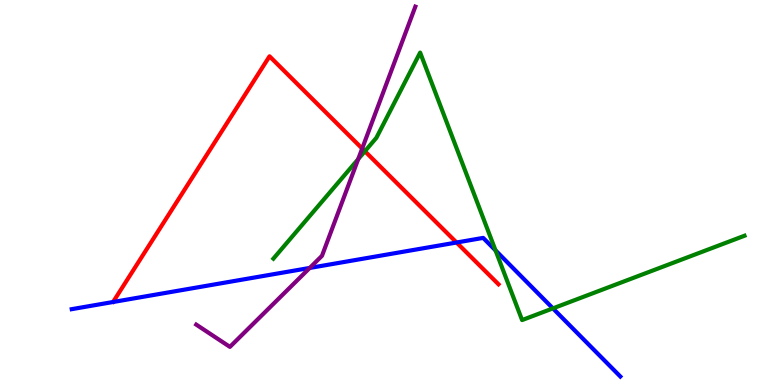[{'lines': ['blue', 'red'], 'intersections': [{'x': 5.89, 'y': 3.7}]}, {'lines': ['green', 'red'], 'intersections': [{'x': 4.71, 'y': 6.07}]}, {'lines': ['purple', 'red'], 'intersections': [{'x': 4.67, 'y': 6.14}]}, {'lines': ['blue', 'green'], 'intersections': [{'x': 6.39, 'y': 3.5}, {'x': 7.13, 'y': 1.99}]}, {'lines': ['blue', 'purple'], 'intersections': [{'x': 4.0, 'y': 3.04}]}, {'lines': ['green', 'purple'], 'intersections': [{'x': 4.62, 'y': 5.87}]}]